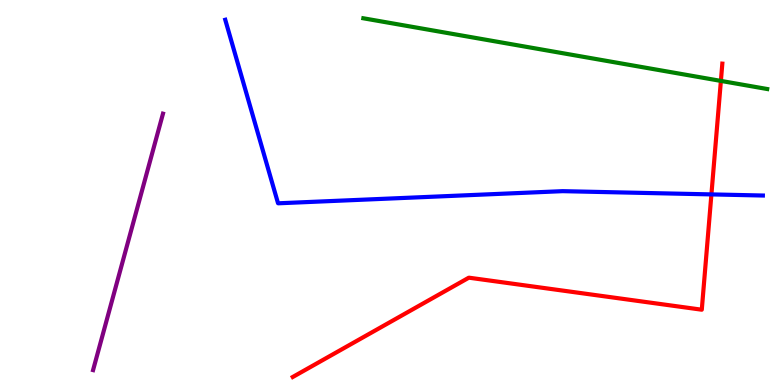[{'lines': ['blue', 'red'], 'intersections': [{'x': 9.18, 'y': 4.95}]}, {'lines': ['green', 'red'], 'intersections': [{'x': 9.3, 'y': 7.9}]}, {'lines': ['purple', 'red'], 'intersections': []}, {'lines': ['blue', 'green'], 'intersections': []}, {'lines': ['blue', 'purple'], 'intersections': []}, {'lines': ['green', 'purple'], 'intersections': []}]